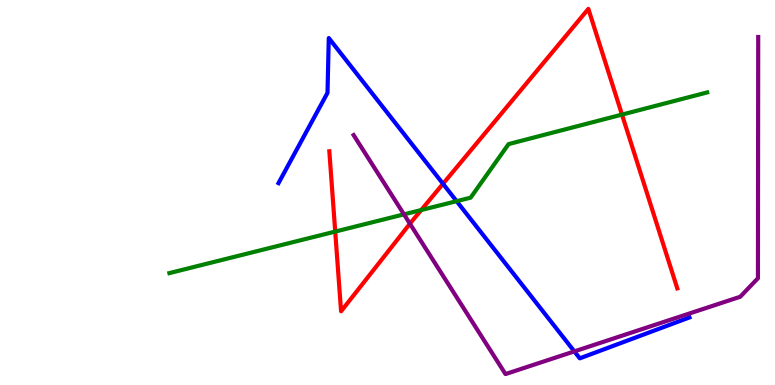[{'lines': ['blue', 'red'], 'intersections': [{'x': 5.72, 'y': 5.23}]}, {'lines': ['green', 'red'], 'intersections': [{'x': 4.33, 'y': 3.99}, {'x': 5.43, 'y': 4.54}, {'x': 8.03, 'y': 7.02}]}, {'lines': ['purple', 'red'], 'intersections': [{'x': 5.29, 'y': 4.19}]}, {'lines': ['blue', 'green'], 'intersections': [{'x': 5.89, 'y': 4.77}]}, {'lines': ['blue', 'purple'], 'intersections': [{'x': 7.41, 'y': 0.873}]}, {'lines': ['green', 'purple'], 'intersections': [{'x': 5.21, 'y': 4.43}]}]